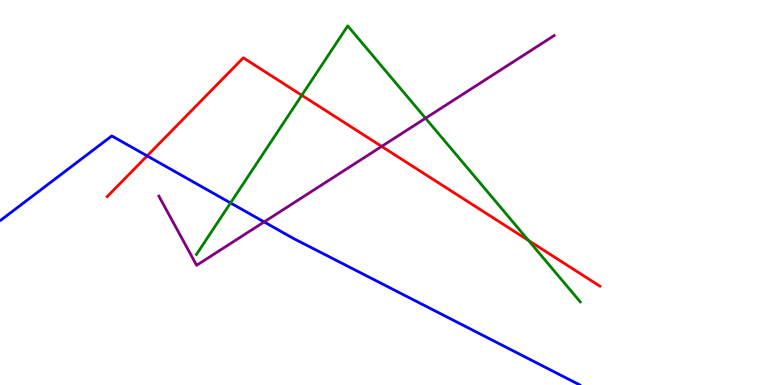[{'lines': ['blue', 'red'], 'intersections': [{'x': 1.9, 'y': 5.95}]}, {'lines': ['green', 'red'], 'intersections': [{'x': 3.89, 'y': 7.52}, {'x': 6.82, 'y': 3.75}]}, {'lines': ['purple', 'red'], 'intersections': [{'x': 4.92, 'y': 6.2}]}, {'lines': ['blue', 'green'], 'intersections': [{'x': 2.97, 'y': 4.73}]}, {'lines': ['blue', 'purple'], 'intersections': [{'x': 3.41, 'y': 4.24}]}, {'lines': ['green', 'purple'], 'intersections': [{'x': 5.49, 'y': 6.93}]}]